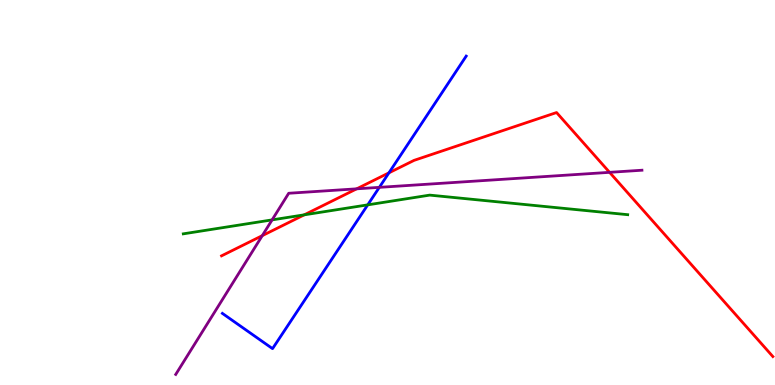[{'lines': ['blue', 'red'], 'intersections': [{'x': 5.02, 'y': 5.51}]}, {'lines': ['green', 'red'], 'intersections': [{'x': 3.93, 'y': 4.42}]}, {'lines': ['purple', 'red'], 'intersections': [{'x': 3.38, 'y': 3.88}, {'x': 4.6, 'y': 5.1}, {'x': 7.87, 'y': 5.52}]}, {'lines': ['blue', 'green'], 'intersections': [{'x': 4.74, 'y': 4.68}]}, {'lines': ['blue', 'purple'], 'intersections': [{'x': 4.89, 'y': 5.13}]}, {'lines': ['green', 'purple'], 'intersections': [{'x': 3.51, 'y': 4.29}]}]